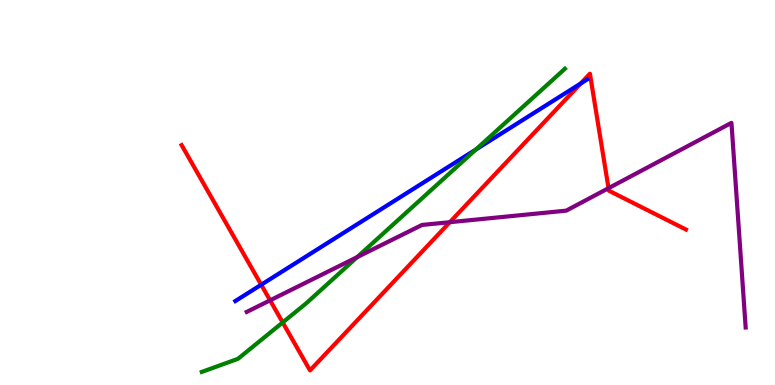[{'lines': ['blue', 'red'], 'intersections': [{'x': 3.37, 'y': 2.6}, {'x': 7.49, 'y': 7.83}]}, {'lines': ['green', 'red'], 'intersections': [{'x': 3.65, 'y': 1.62}]}, {'lines': ['purple', 'red'], 'intersections': [{'x': 3.48, 'y': 2.2}, {'x': 5.8, 'y': 4.23}, {'x': 7.85, 'y': 5.11}]}, {'lines': ['blue', 'green'], 'intersections': [{'x': 6.14, 'y': 6.11}]}, {'lines': ['blue', 'purple'], 'intersections': []}, {'lines': ['green', 'purple'], 'intersections': [{'x': 4.61, 'y': 3.32}]}]